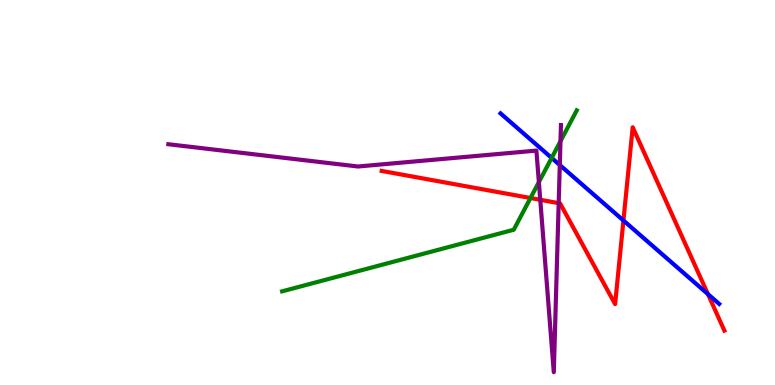[{'lines': ['blue', 'red'], 'intersections': [{'x': 8.04, 'y': 4.27}, {'x': 9.13, 'y': 2.36}]}, {'lines': ['green', 'red'], 'intersections': [{'x': 6.85, 'y': 4.86}]}, {'lines': ['purple', 'red'], 'intersections': [{'x': 6.97, 'y': 4.81}, {'x': 7.21, 'y': 4.72}]}, {'lines': ['blue', 'green'], 'intersections': [{'x': 7.12, 'y': 5.9}]}, {'lines': ['blue', 'purple'], 'intersections': [{'x': 7.22, 'y': 5.71}]}, {'lines': ['green', 'purple'], 'intersections': [{'x': 6.95, 'y': 5.27}, {'x': 7.23, 'y': 6.33}]}]